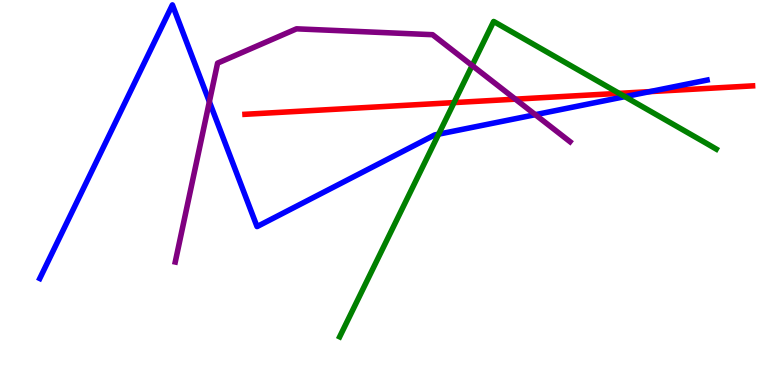[{'lines': ['blue', 'red'], 'intersections': [{'x': 8.38, 'y': 7.62}]}, {'lines': ['green', 'red'], 'intersections': [{'x': 5.86, 'y': 7.34}, {'x': 7.99, 'y': 7.58}]}, {'lines': ['purple', 'red'], 'intersections': [{'x': 6.65, 'y': 7.42}]}, {'lines': ['blue', 'green'], 'intersections': [{'x': 5.66, 'y': 6.52}, {'x': 8.06, 'y': 7.49}]}, {'lines': ['blue', 'purple'], 'intersections': [{'x': 2.7, 'y': 7.36}, {'x': 6.91, 'y': 7.02}]}, {'lines': ['green', 'purple'], 'intersections': [{'x': 6.09, 'y': 8.3}]}]